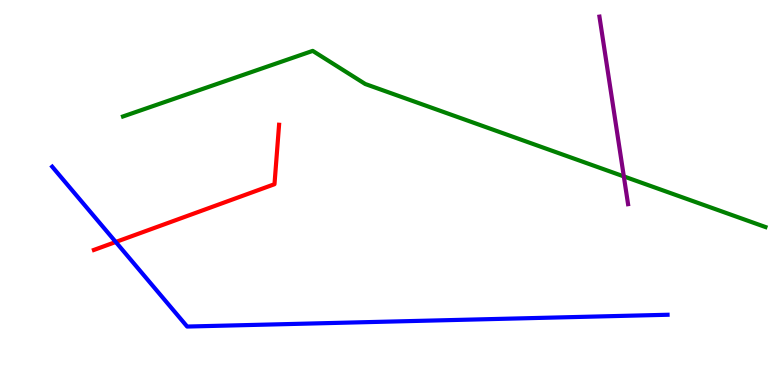[{'lines': ['blue', 'red'], 'intersections': [{'x': 1.49, 'y': 3.71}]}, {'lines': ['green', 'red'], 'intersections': []}, {'lines': ['purple', 'red'], 'intersections': []}, {'lines': ['blue', 'green'], 'intersections': []}, {'lines': ['blue', 'purple'], 'intersections': []}, {'lines': ['green', 'purple'], 'intersections': [{'x': 8.05, 'y': 5.42}]}]